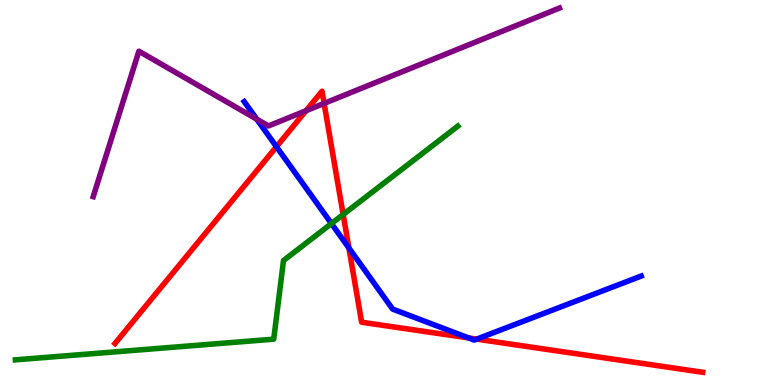[{'lines': ['blue', 'red'], 'intersections': [{'x': 3.57, 'y': 6.19}, {'x': 4.5, 'y': 3.56}, {'x': 6.05, 'y': 1.22}, {'x': 6.15, 'y': 1.19}]}, {'lines': ['green', 'red'], 'intersections': [{'x': 4.43, 'y': 4.43}]}, {'lines': ['purple', 'red'], 'intersections': [{'x': 3.95, 'y': 7.12}, {'x': 4.18, 'y': 7.31}]}, {'lines': ['blue', 'green'], 'intersections': [{'x': 4.28, 'y': 4.19}]}, {'lines': ['blue', 'purple'], 'intersections': [{'x': 3.31, 'y': 6.9}]}, {'lines': ['green', 'purple'], 'intersections': []}]